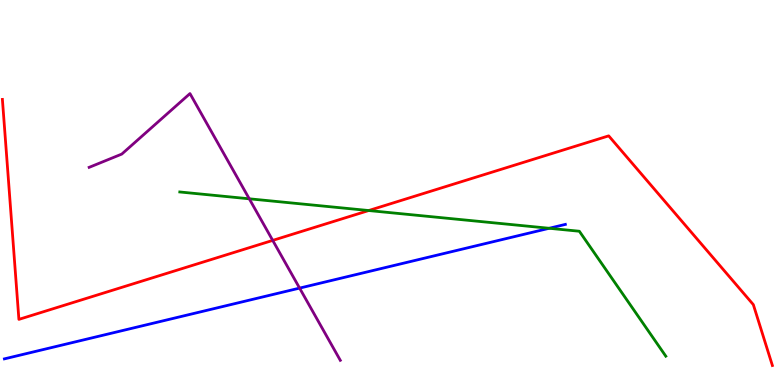[{'lines': ['blue', 'red'], 'intersections': []}, {'lines': ['green', 'red'], 'intersections': [{'x': 4.76, 'y': 4.53}]}, {'lines': ['purple', 'red'], 'intersections': [{'x': 3.52, 'y': 3.76}]}, {'lines': ['blue', 'green'], 'intersections': [{'x': 7.09, 'y': 4.07}]}, {'lines': ['blue', 'purple'], 'intersections': [{'x': 3.87, 'y': 2.52}]}, {'lines': ['green', 'purple'], 'intersections': [{'x': 3.22, 'y': 4.84}]}]